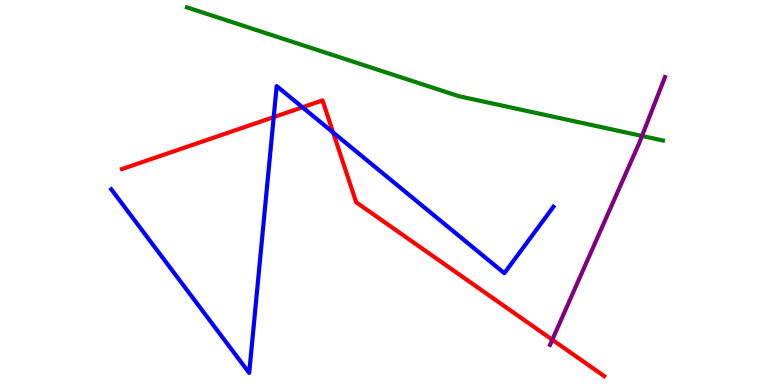[{'lines': ['blue', 'red'], 'intersections': [{'x': 3.53, 'y': 6.96}, {'x': 3.9, 'y': 7.21}, {'x': 4.3, 'y': 6.56}]}, {'lines': ['green', 'red'], 'intersections': []}, {'lines': ['purple', 'red'], 'intersections': [{'x': 7.13, 'y': 1.18}]}, {'lines': ['blue', 'green'], 'intersections': []}, {'lines': ['blue', 'purple'], 'intersections': []}, {'lines': ['green', 'purple'], 'intersections': [{'x': 8.28, 'y': 6.47}]}]